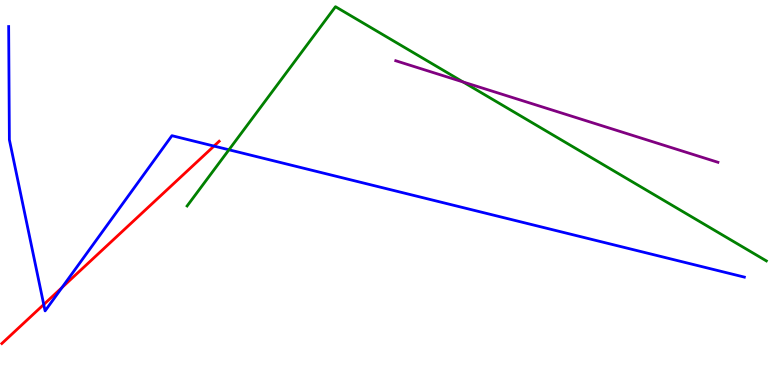[{'lines': ['blue', 'red'], 'intersections': [{'x': 0.564, 'y': 2.09}, {'x': 0.8, 'y': 2.53}, {'x': 2.76, 'y': 6.21}]}, {'lines': ['green', 'red'], 'intersections': []}, {'lines': ['purple', 'red'], 'intersections': []}, {'lines': ['blue', 'green'], 'intersections': [{'x': 2.95, 'y': 6.11}]}, {'lines': ['blue', 'purple'], 'intersections': []}, {'lines': ['green', 'purple'], 'intersections': [{'x': 5.98, 'y': 7.87}]}]